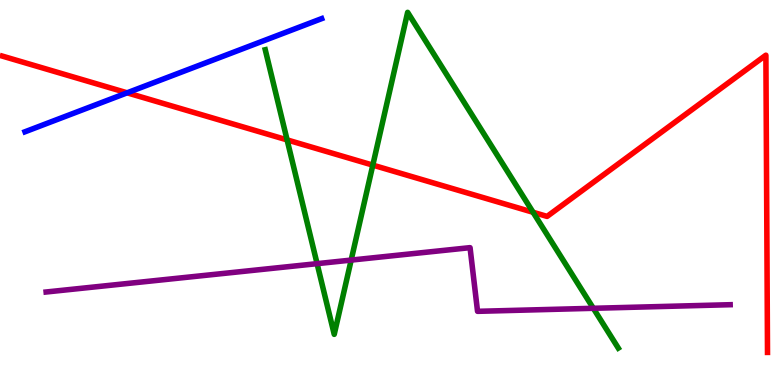[{'lines': ['blue', 'red'], 'intersections': [{'x': 1.64, 'y': 7.59}]}, {'lines': ['green', 'red'], 'intersections': [{'x': 3.7, 'y': 6.37}, {'x': 4.81, 'y': 5.71}, {'x': 6.88, 'y': 4.49}]}, {'lines': ['purple', 'red'], 'intersections': []}, {'lines': ['blue', 'green'], 'intersections': []}, {'lines': ['blue', 'purple'], 'intersections': []}, {'lines': ['green', 'purple'], 'intersections': [{'x': 4.09, 'y': 3.15}, {'x': 4.53, 'y': 3.24}, {'x': 7.66, 'y': 1.99}]}]